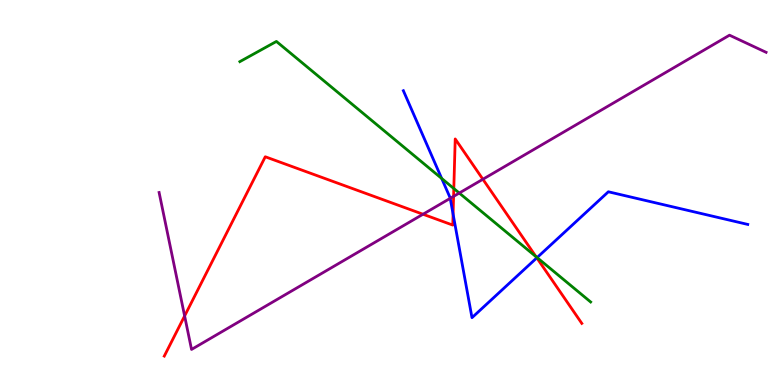[{'lines': ['blue', 'red'], 'intersections': [{'x': 5.85, 'y': 4.44}, {'x': 6.93, 'y': 3.3}]}, {'lines': ['green', 'red'], 'intersections': [{'x': 5.86, 'y': 5.1}, {'x': 6.92, 'y': 3.33}]}, {'lines': ['purple', 'red'], 'intersections': [{'x': 2.38, 'y': 1.79}, {'x': 5.46, 'y': 4.44}, {'x': 5.85, 'y': 4.9}, {'x': 6.23, 'y': 5.34}]}, {'lines': ['blue', 'green'], 'intersections': [{'x': 5.7, 'y': 5.36}, {'x': 6.93, 'y': 3.31}]}, {'lines': ['blue', 'purple'], 'intersections': [{'x': 5.81, 'y': 4.85}]}, {'lines': ['green', 'purple'], 'intersections': [{'x': 5.93, 'y': 4.99}]}]